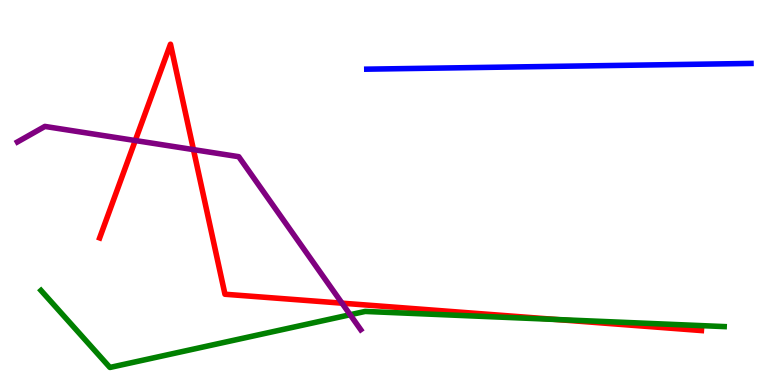[{'lines': ['blue', 'red'], 'intersections': []}, {'lines': ['green', 'red'], 'intersections': [{'x': 7.18, 'y': 1.7}]}, {'lines': ['purple', 'red'], 'intersections': [{'x': 1.75, 'y': 6.35}, {'x': 2.5, 'y': 6.11}, {'x': 4.41, 'y': 2.13}]}, {'lines': ['blue', 'green'], 'intersections': []}, {'lines': ['blue', 'purple'], 'intersections': []}, {'lines': ['green', 'purple'], 'intersections': [{'x': 4.52, 'y': 1.83}]}]